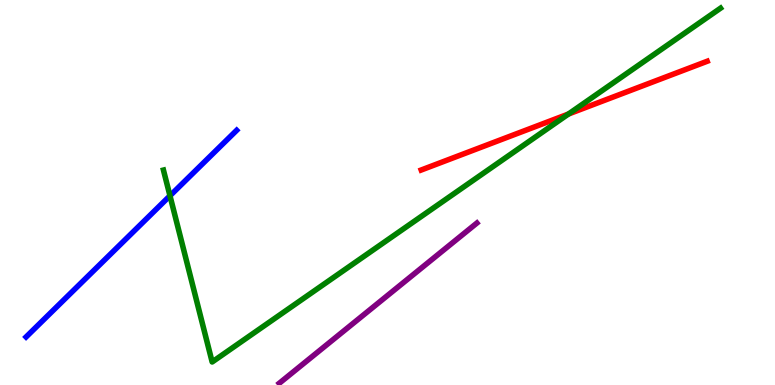[{'lines': ['blue', 'red'], 'intersections': []}, {'lines': ['green', 'red'], 'intersections': [{'x': 7.33, 'y': 7.04}]}, {'lines': ['purple', 'red'], 'intersections': []}, {'lines': ['blue', 'green'], 'intersections': [{'x': 2.19, 'y': 4.92}]}, {'lines': ['blue', 'purple'], 'intersections': []}, {'lines': ['green', 'purple'], 'intersections': []}]